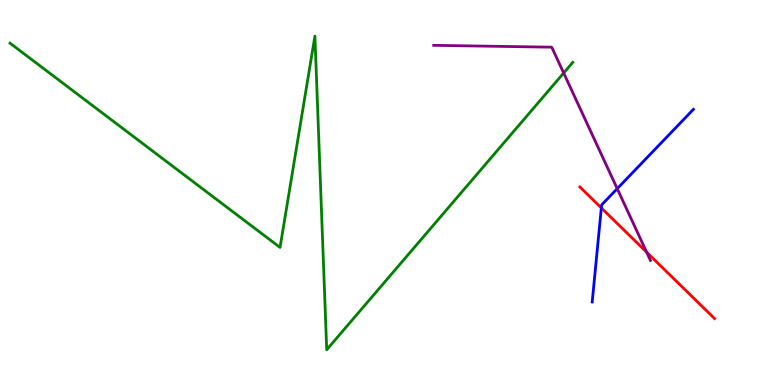[{'lines': ['blue', 'red'], 'intersections': [{'x': 7.76, 'y': 4.6}]}, {'lines': ['green', 'red'], 'intersections': []}, {'lines': ['purple', 'red'], 'intersections': [{'x': 8.34, 'y': 3.45}]}, {'lines': ['blue', 'green'], 'intersections': []}, {'lines': ['blue', 'purple'], 'intersections': [{'x': 7.96, 'y': 5.1}]}, {'lines': ['green', 'purple'], 'intersections': [{'x': 7.27, 'y': 8.1}]}]